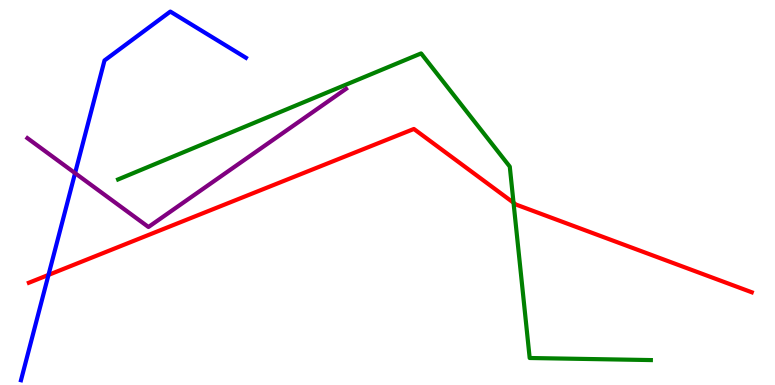[{'lines': ['blue', 'red'], 'intersections': [{'x': 0.626, 'y': 2.86}]}, {'lines': ['green', 'red'], 'intersections': [{'x': 6.63, 'y': 4.73}]}, {'lines': ['purple', 'red'], 'intersections': []}, {'lines': ['blue', 'green'], 'intersections': []}, {'lines': ['blue', 'purple'], 'intersections': [{'x': 0.969, 'y': 5.5}]}, {'lines': ['green', 'purple'], 'intersections': []}]